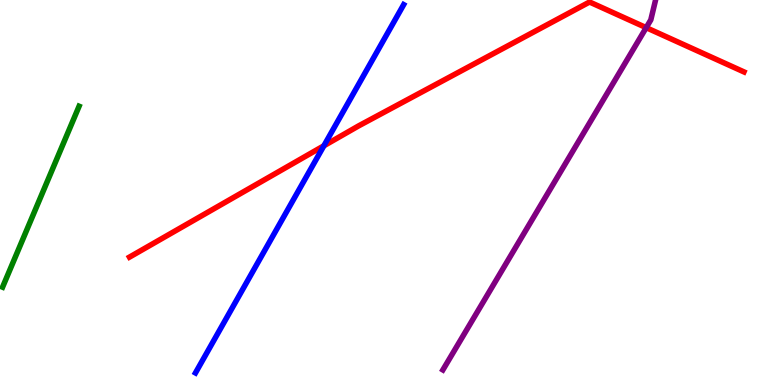[{'lines': ['blue', 'red'], 'intersections': [{'x': 4.18, 'y': 6.21}]}, {'lines': ['green', 'red'], 'intersections': []}, {'lines': ['purple', 'red'], 'intersections': [{'x': 8.34, 'y': 9.28}]}, {'lines': ['blue', 'green'], 'intersections': []}, {'lines': ['blue', 'purple'], 'intersections': []}, {'lines': ['green', 'purple'], 'intersections': []}]